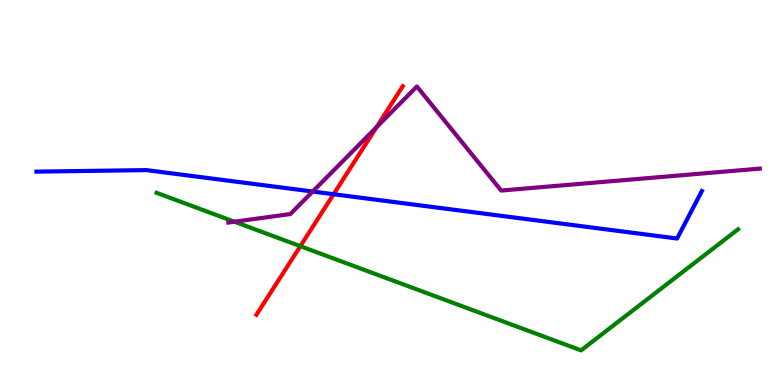[{'lines': ['blue', 'red'], 'intersections': [{'x': 4.3, 'y': 4.96}]}, {'lines': ['green', 'red'], 'intersections': [{'x': 3.88, 'y': 3.61}]}, {'lines': ['purple', 'red'], 'intersections': [{'x': 4.86, 'y': 6.7}]}, {'lines': ['blue', 'green'], 'intersections': []}, {'lines': ['blue', 'purple'], 'intersections': [{'x': 4.03, 'y': 5.03}]}, {'lines': ['green', 'purple'], 'intersections': [{'x': 3.02, 'y': 4.24}]}]